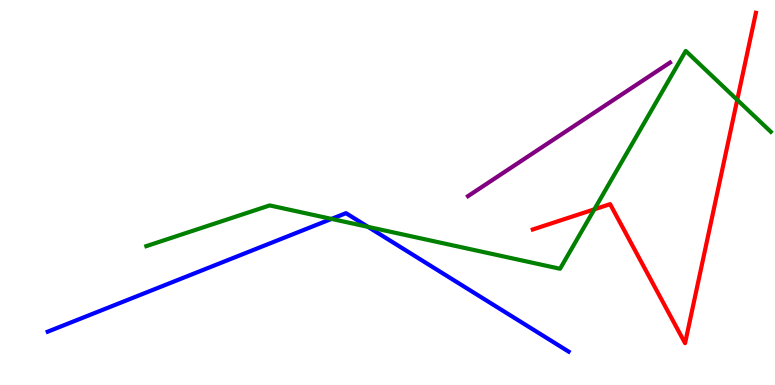[{'lines': ['blue', 'red'], 'intersections': []}, {'lines': ['green', 'red'], 'intersections': [{'x': 7.67, 'y': 4.56}, {'x': 9.51, 'y': 7.41}]}, {'lines': ['purple', 'red'], 'intersections': []}, {'lines': ['blue', 'green'], 'intersections': [{'x': 4.28, 'y': 4.31}, {'x': 4.75, 'y': 4.11}]}, {'lines': ['blue', 'purple'], 'intersections': []}, {'lines': ['green', 'purple'], 'intersections': []}]